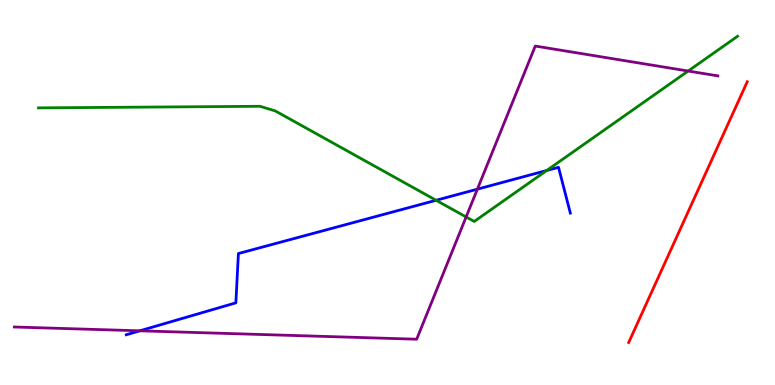[{'lines': ['blue', 'red'], 'intersections': []}, {'lines': ['green', 'red'], 'intersections': []}, {'lines': ['purple', 'red'], 'intersections': []}, {'lines': ['blue', 'green'], 'intersections': [{'x': 5.63, 'y': 4.8}, {'x': 7.05, 'y': 5.57}]}, {'lines': ['blue', 'purple'], 'intersections': [{'x': 1.8, 'y': 1.41}, {'x': 6.16, 'y': 5.09}]}, {'lines': ['green', 'purple'], 'intersections': [{'x': 6.01, 'y': 4.36}, {'x': 8.88, 'y': 8.16}]}]